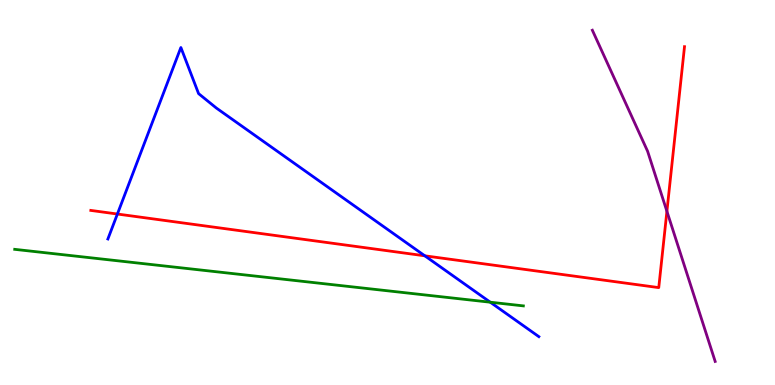[{'lines': ['blue', 'red'], 'intersections': [{'x': 1.51, 'y': 4.44}, {'x': 5.48, 'y': 3.36}]}, {'lines': ['green', 'red'], 'intersections': []}, {'lines': ['purple', 'red'], 'intersections': [{'x': 8.61, 'y': 4.51}]}, {'lines': ['blue', 'green'], 'intersections': [{'x': 6.33, 'y': 2.15}]}, {'lines': ['blue', 'purple'], 'intersections': []}, {'lines': ['green', 'purple'], 'intersections': []}]